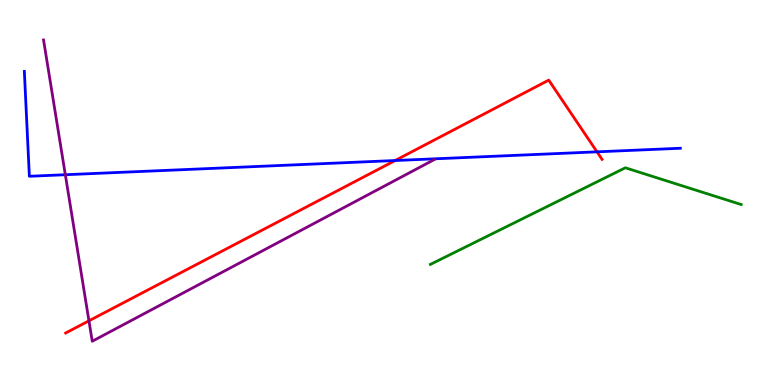[{'lines': ['blue', 'red'], 'intersections': [{'x': 5.1, 'y': 5.83}, {'x': 7.7, 'y': 6.06}]}, {'lines': ['green', 'red'], 'intersections': []}, {'lines': ['purple', 'red'], 'intersections': [{'x': 1.15, 'y': 1.67}]}, {'lines': ['blue', 'green'], 'intersections': []}, {'lines': ['blue', 'purple'], 'intersections': [{'x': 0.843, 'y': 5.46}]}, {'lines': ['green', 'purple'], 'intersections': []}]